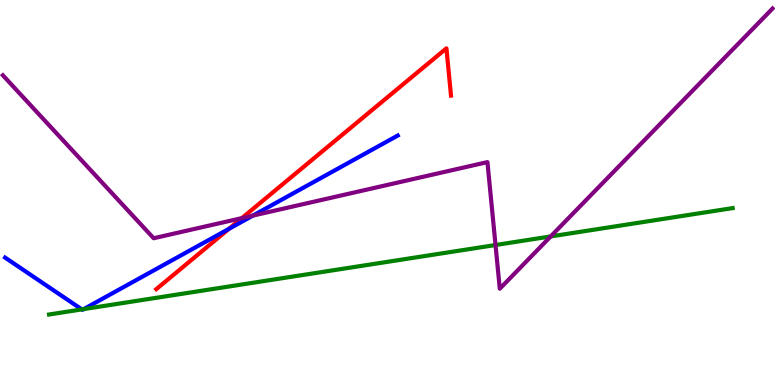[{'lines': ['blue', 'red'], 'intersections': [{'x': 2.95, 'y': 4.06}]}, {'lines': ['green', 'red'], 'intersections': []}, {'lines': ['purple', 'red'], 'intersections': [{'x': 3.12, 'y': 4.33}]}, {'lines': ['blue', 'green'], 'intersections': [{'x': 1.06, 'y': 1.96}, {'x': 1.08, 'y': 1.97}]}, {'lines': ['blue', 'purple'], 'intersections': [{'x': 3.26, 'y': 4.4}]}, {'lines': ['green', 'purple'], 'intersections': [{'x': 6.39, 'y': 3.64}, {'x': 7.11, 'y': 3.86}]}]